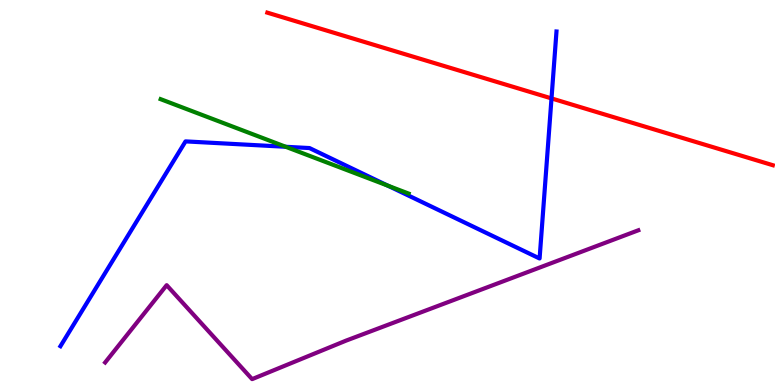[{'lines': ['blue', 'red'], 'intersections': [{'x': 7.12, 'y': 7.44}]}, {'lines': ['green', 'red'], 'intersections': []}, {'lines': ['purple', 'red'], 'intersections': []}, {'lines': ['blue', 'green'], 'intersections': [{'x': 3.69, 'y': 6.19}, {'x': 5.0, 'y': 5.18}]}, {'lines': ['blue', 'purple'], 'intersections': []}, {'lines': ['green', 'purple'], 'intersections': []}]